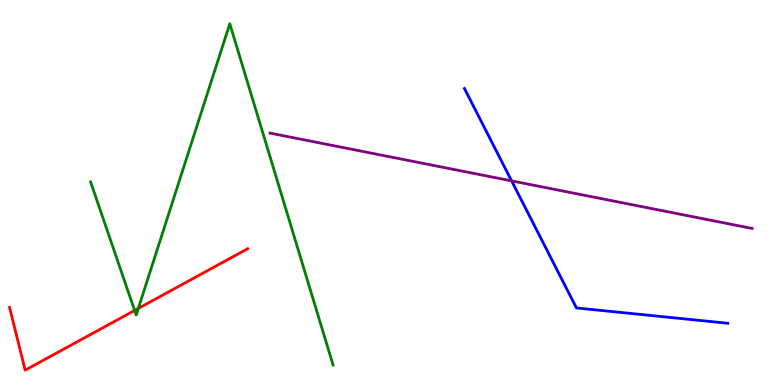[{'lines': ['blue', 'red'], 'intersections': []}, {'lines': ['green', 'red'], 'intersections': [{'x': 1.74, 'y': 1.94}, {'x': 1.78, 'y': 1.99}]}, {'lines': ['purple', 'red'], 'intersections': []}, {'lines': ['blue', 'green'], 'intersections': []}, {'lines': ['blue', 'purple'], 'intersections': [{'x': 6.6, 'y': 5.3}]}, {'lines': ['green', 'purple'], 'intersections': []}]